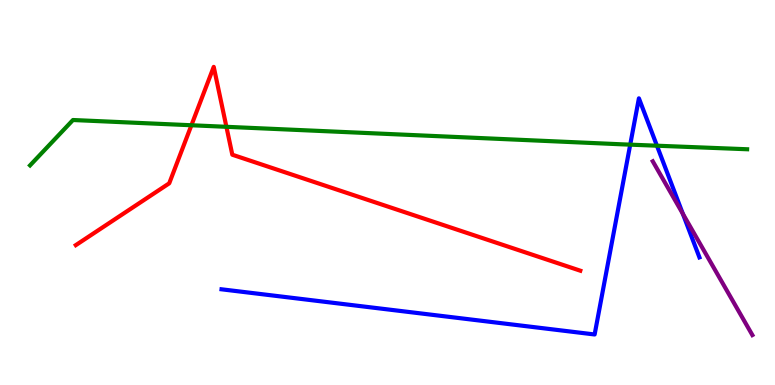[{'lines': ['blue', 'red'], 'intersections': []}, {'lines': ['green', 'red'], 'intersections': [{'x': 2.47, 'y': 6.75}, {'x': 2.92, 'y': 6.71}]}, {'lines': ['purple', 'red'], 'intersections': []}, {'lines': ['blue', 'green'], 'intersections': [{'x': 8.13, 'y': 6.24}, {'x': 8.48, 'y': 6.22}]}, {'lines': ['blue', 'purple'], 'intersections': [{'x': 8.81, 'y': 4.45}]}, {'lines': ['green', 'purple'], 'intersections': []}]